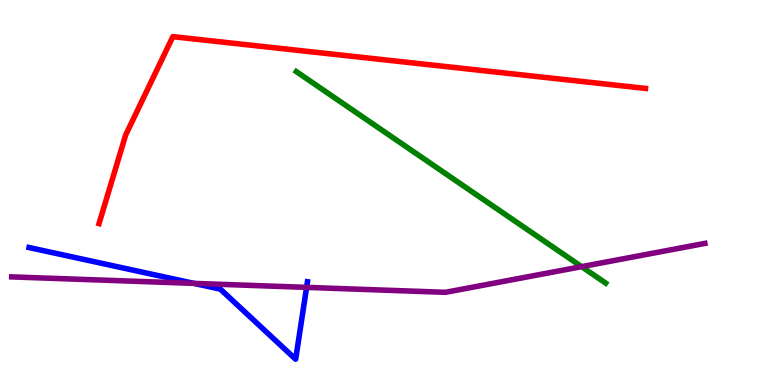[{'lines': ['blue', 'red'], 'intersections': []}, {'lines': ['green', 'red'], 'intersections': []}, {'lines': ['purple', 'red'], 'intersections': []}, {'lines': ['blue', 'green'], 'intersections': []}, {'lines': ['blue', 'purple'], 'intersections': [{'x': 2.5, 'y': 2.64}, {'x': 3.96, 'y': 2.54}]}, {'lines': ['green', 'purple'], 'intersections': [{'x': 7.5, 'y': 3.07}]}]